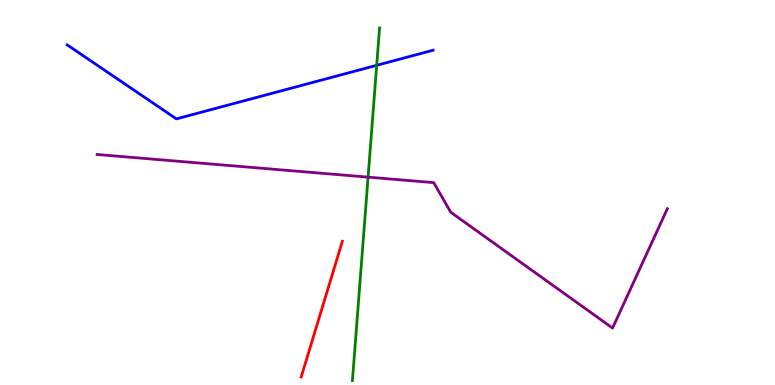[{'lines': ['blue', 'red'], 'intersections': []}, {'lines': ['green', 'red'], 'intersections': []}, {'lines': ['purple', 'red'], 'intersections': []}, {'lines': ['blue', 'green'], 'intersections': [{'x': 4.86, 'y': 8.3}]}, {'lines': ['blue', 'purple'], 'intersections': []}, {'lines': ['green', 'purple'], 'intersections': [{'x': 4.75, 'y': 5.4}]}]